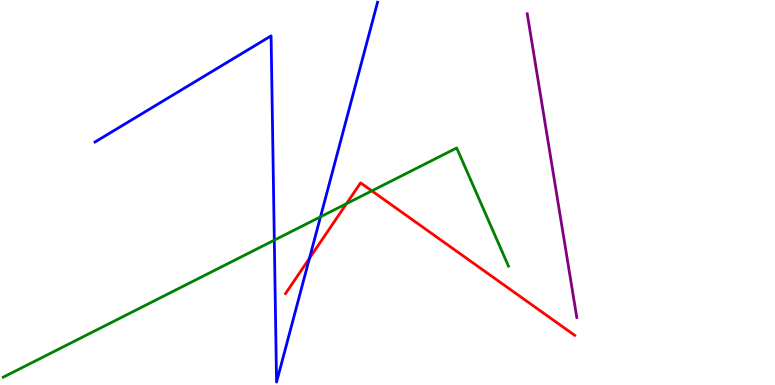[{'lines': ['blue', 'red'], 'intersections': [{'x': 3.99, 'y': 3.29}]}, {'lines': ['green', 'red'], 'intersections': [{'x': 4.47, 'y': 4.71}, {'x': 4.8, 'y': 5.04}]}, {'lines': ['purple', 'red'], 'intersections': []}, {'lines': ['blue', 'green'], 'intersections': [{'x': 3.54, 'y': 3.76}, {'x': 4.14, 'y': 4.37}]}, {'lines': ['blue', 'purple'], 'intersections': []}, {'lines': ['green', 'purple'], 'intersections': []}]